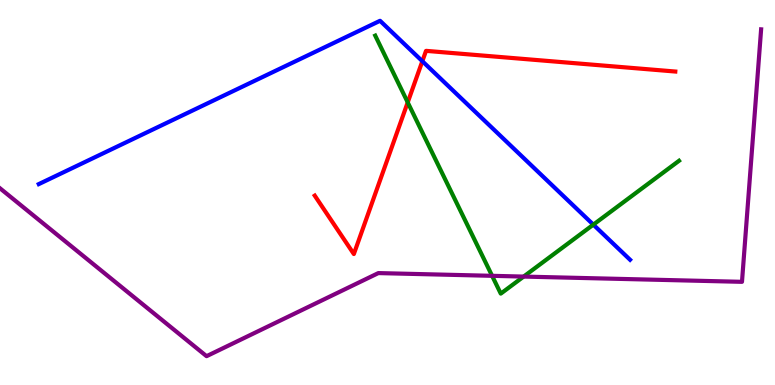[{'lines': ['blue', 'red'], 'intersections': [{'x': 5.45, 'y': 8.41}]}, {'lines': ['green', 'red'], 'intersections': [{'x': 5.26, 'y': 7.34}]}, {'lines': ['purple', 'red'], 'intersections': []}, {'lines': ['blue', 'green'], 'intersections': [{'x': 7.66, 'y': 4.17}]}, {'lines': ['blue', 'purple'], 'intersections': []}, {'lines': ['green', 'purple'], 'intersections': [{'x': 6.35, 'y': 2.84}, {'x': 6.76, 'y': 2.82}]}]